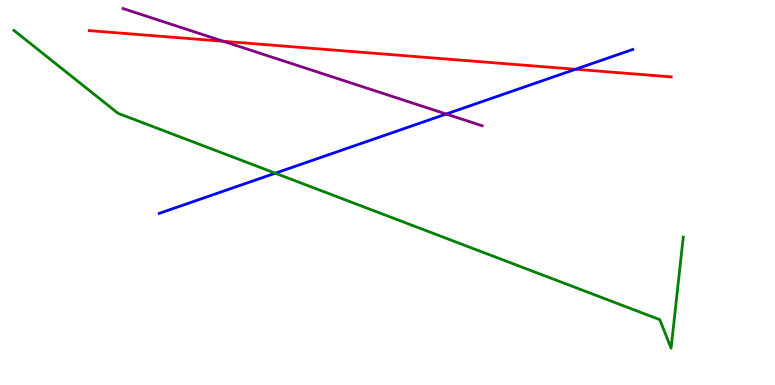[{'lines': ['blue', 'red'], 'intersections': [{'x': 7.43, 'y': 8.2}]}, {'lines': ['green', 'red'], 'intersections': []}, {'lines': ['purple', 'red'], 'intersections': [{'x': 2.88, 'y': 8.93}]}, {'lines': ['blue', 'green'], 'intersections': [{'x': 3.55, 'y': 5.5}]}, {'lines': ['blue', 'purple'], 'intersections': [{'x': 5.76, 'y': 7.04}]}, {'lines': ['green', 'purple'], 'intersections': []}]